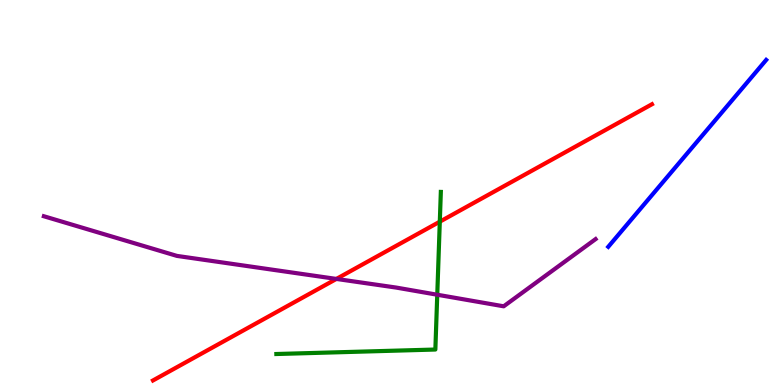[{'lines': ['blue', 'red'], 'intersections': []}, {'lines': ['green', 'red'], 'intersections': [{'x': 5.67, 'y': 4.24}]}, {'lines': ['purple', 'red'], 'intersections': [{'x': 4.34, 'y': 2.76}]}, {'lines': ['blue', 'green'], 'intersections': []}, {'lines': ['blue', 'purple'], 'intersections': []}, {'lines': ['green', 'purple'], 'intersections': [{'x': 5.64, 'y': 2.34}]}]